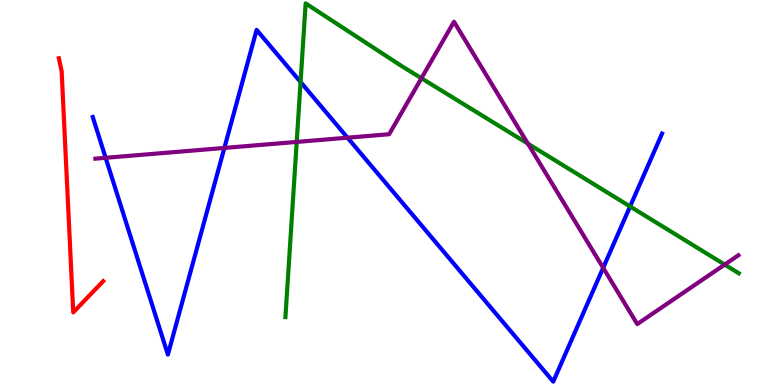[{'lines': ['blue', 'red'], 'intersections': []}, {'lines': ['green', 'red'], 'intersections': []}, {'lines': ['purple', 'red'], 'intersections': []}, {'lines': ['blue', 'green'], 'intersections': [{'x': 3.88, 'y': 7.87}, {'x': 8.13, 'y': 4.64}]}, {'lines': ['blue', 'purple'], 'intersections': [{'x': 1.36, 'y': 5.9}, {'x': 2.9, 'y': 6.16}, {'x': 4.48, 'y': 6.42}, {'x': 7.78, 'y': 3.04}]}, {'lines': ['green', 'purple'], 'intersections': [{'x': 3.83, 'y': 6.31}, {'x': 5.44, 'y': 7.97}, {'x': 6.81, 'y': 6.27}, {'x': 9.35, 'y': 3.13}]}]